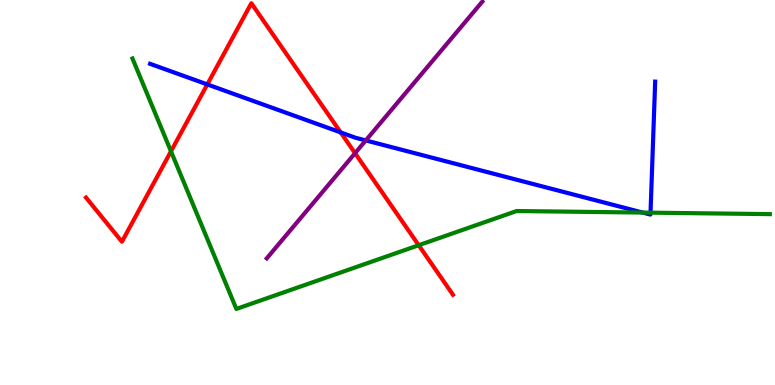[{'lines': ['blue', 'red'], 'intersections': [{'x': 2.67, 'y': 7.81}, {'x': 4.4, 'y': 6.56}]}, {'lines': ['green', 'red'], 'intersections': [{'x': 2.21, 'y': 6.07}, {'x': 5.4, 'y': 3.63}]}, {'lines': ['purple', 'red'], 'intersections': [{'x': 4.58, 'y': 6.02}]}, {'lines': ['blue', 'green'], 'intersections': [{'x': 8.29, 'y': 4.48}, {'x': 8.39, 'y': 4.48}]}, {'lines': ['blue', 'purple'], 'intersections': [{'x': 4.72, 'y': 6.35}]}, {'lines': ['green', 'purple'], 'intersections': []}]